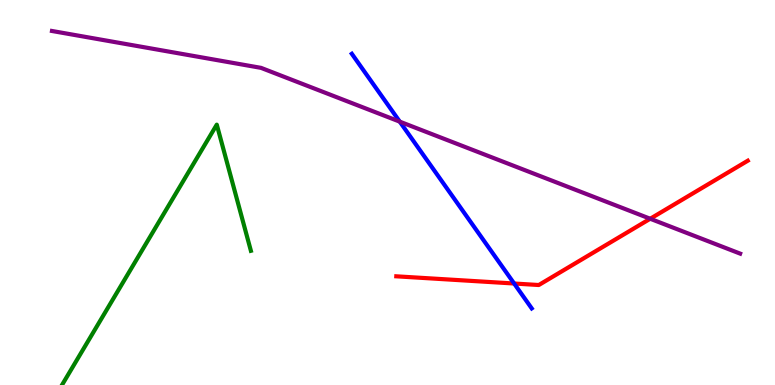[{'lines': ['blue', 'red'], 'intersections': [{'x': 6.63, 'y': 2.64}]}, {'lines': ['green', 'red'], 'intersections': []}, {'lines': ['purple', 'red'], 'intersections': [{'x': 8.39, 'y': 4.32}]}, {'lines': ['blue', 'green'], 'intersections': []}, {'lines': ['blue', 'purple'], 'intersections': [{'x': 5.16, 'y': 6.84}]}, {'lines': ['green', 'purple'], 'intersections': []}]